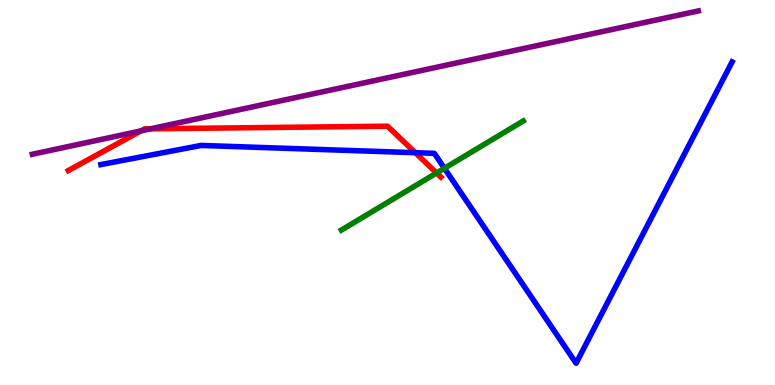[{'lines': ['blue', 'red'], 'intersections': [{'x': 5.36, 'y': 6.03}]}, {'lines': ['green', 'red'], 'intersections': [{'x': 5.63, 'y': 5.51}]}, {'lines': ['purple', 'red'], 'intersections': [{'x': 1.82, 'y': 6.6}, {'x': 1.94, 'y': 6.65}]}, {'lines': ['blue', 'green'], 'intersections': [{'x': 5.73, 'y': 5.63}]}, {'lines': ['blue', 'purple'], 'intersections': []}, {'lines': ['green', 'purple'], 'intersections': []}]